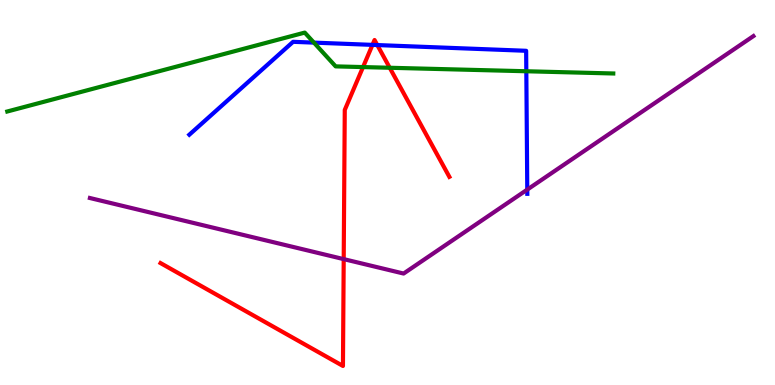[{'lines': ['blue', 'red'], 'intersections': [{'x': 4.81, 'y': 8.83}, {'x': 4.87, 'y': 8.83}]}, {'lines': ['green', 'red'], 'intersections': [{'x': 4.68, 'y': 8.26}, {'x': 5.03, 'y': 8.24}]}, {'lines': ['purple', 'red'], 'intersections': [{'x': 4.43, 'y': 3.27}]}, {'lines': ['blue', 'green'], 'intersections': [{'x': 4.05, 'y': 8.89}, {'x': 6.79, 'y': 8.15}]}, {'lines': ['blue', 'purple'], 'intersections': [{'x': 6.8, 'y': 5.08}]}, {'lines': ['green', 'purple'], 'intersections': []}]